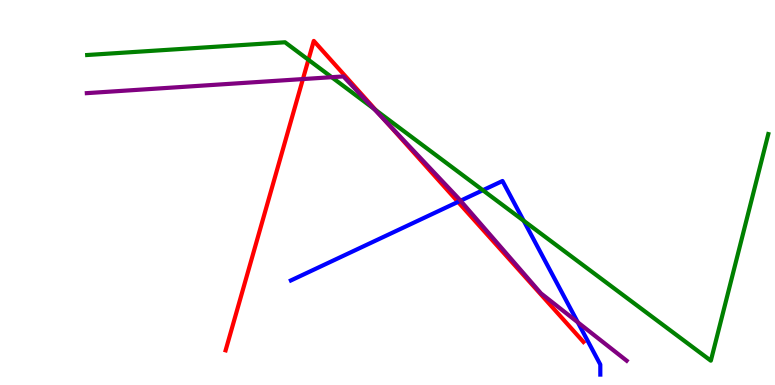[{'lines': ['blue', 'red'], 'intersections': [{'x': 5.91, 'y': 4.76}]}, {'lines': ['green', 'red'], 'intersections': [{'x': 3.98, 'y': 8.45}, {'x': 4.85, 'y': 7.14}]}, {'lines': ['purple', 'red'], 'intersections': [{'x': 3.91, 'y': 7.95}, {'x': 4.99, 'y': 6.82}]}, {'lines': ['blue', 'green'], 'intersections': [{'x': 6.23, 'y': 5.06}, {'x': 6.76, 'y': 4.27}]}, {'lines': ['blue', 'purple'], 'intersections': [{'x': 5.94, 'y': 4.79}, {'x': 7.46, 'y': 1.63}]}, {'lines': ['green', 'purple'], 'intersections': [{'x': 4.28, 'y': 7.99}, {'x': 4.82, 'y': 7.18}]}]